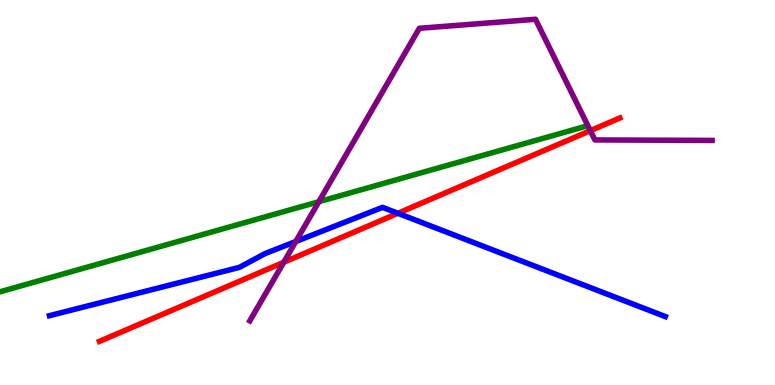[{'lines': ['blue', 'red'], 'intersections': [{'x': 5.13, 'y': 4.46}]}, {'lines': ['green', 'red'], 'intersections': []}, {'lines': ['purple', 'red'], 'intersections': [{'x': 3.66, 'y': 3.19}, {'x': 7.62, 'y': 6.61}]}, {'lines': ['blue', 'green'], 'intersections': []}, {'lines': ['blue', 'purple'], 'intersections': [{'x': 3.82, 'y': 3.73}]}, {'lines': ['green', 'purple'], 'intersections': [{'x': 4.11, 'y': 4.76}]}]